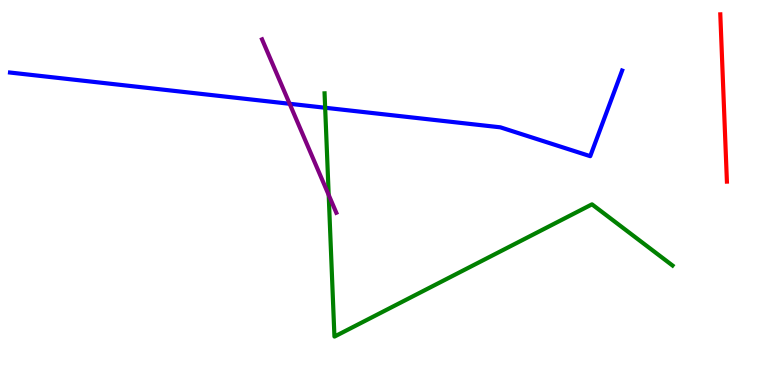[{'lines': ['blue', 'red'], 'intersections': []}, {'lines': ['green', 'red'], 'intersections': []}, {'lines': ['purple', 'red'], 'intersections': []}, {'lines': ['blue', 'green'], 'intersections': [{'x': 4.2, 'y': 7.2}]}, {'lines': ['blue', 'purple'], 'intersections': [{'x': 3.74, 'y': 7.3}]}, {'lines': ['green', 'purple'], 'intersections': [{'x': 4.24, 'y': 4.94}]}]